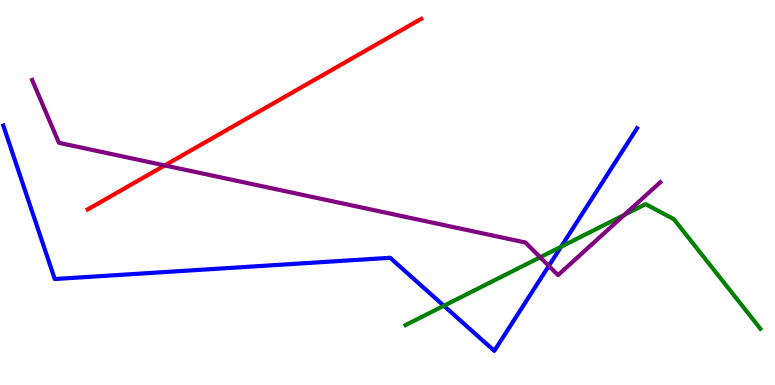[{'lines': ['blue', 'red'], 'intersections': []}, {'lines': ['green', 'red'], 'intersections': []}, {'lines': ['purple', 'red'], 'intersections': [{'x': 2.13, 'y': 5.7}]}, {'lines': ['blue', 'green'], 'intersections': [{'x': 5.73, 'y': 2.06}, {'x': 7.24, 'y': 3.59}]}, {'lines': ['blue', 'purple'], 'intersections': [{'x': 7.08, 'y': 3.09}]}, {'lines': ['green', 'purple'], 'intersections': [{'x': 6.97, 'y': 3.32}, {'x': 8.06, 'y': 4.42}]}]